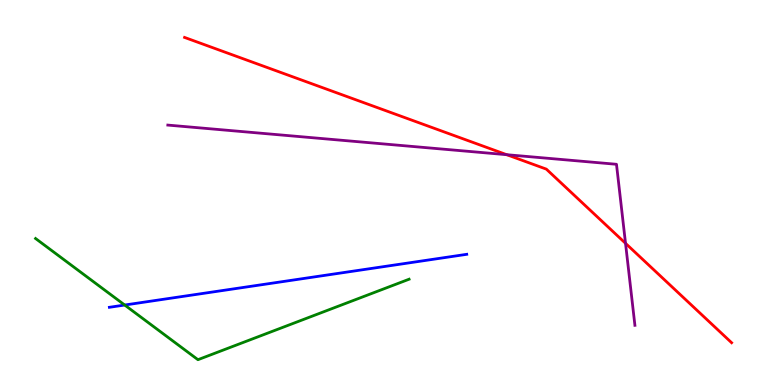[{'lines': ['blue', 'red'], 'intersections': []}, {'lines': ['green', 'red'], 'intersections': []}, {'lines': ['purple', 'red'], 'intersections': [{'x': 6.54, 'y': 5.98}, {'x': 8.07, 'y': 3.68}]}, {'lines': ['blue', 'green'], 'intersections': [{'x': 1.61, 'y': 2.08}]}, {'lines': ['blue', 'purple'], 'intersections': []}, {'lines': ['green', 'purple'], 'intersections': []}]